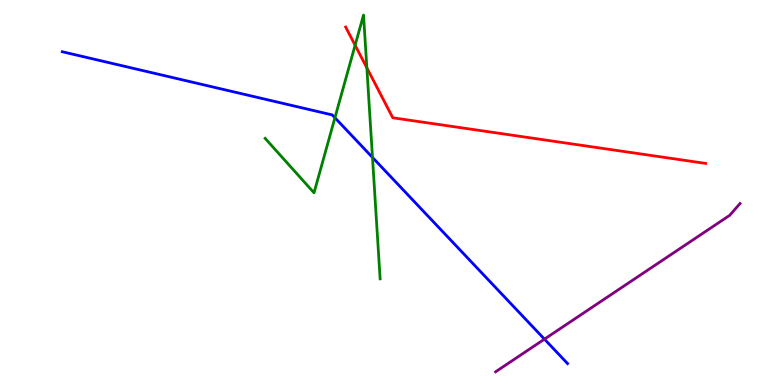[{'lines': ['blue', 'red'], 'intersections': []}, {'lines': ['green', 'red'], 'intersections': [{'x': 4.58, 'y': 8.83}, {'x': 4.73, 'y': 8.24}]}, {'lines': ['purple', 'red'], 'intersections': []}, {'lines': ['blue', 'green'], 'intersections': [{'x': 4.32, 'y': 6.94}, {'x': 4.81, 'y': 5.91}]}, {'lines': ['blue', 'purple'], 'intersections': [{'x': 7.03, 'y': 1.19}]}, {'lines': ['green', 'purple'], 'intersections': []}]